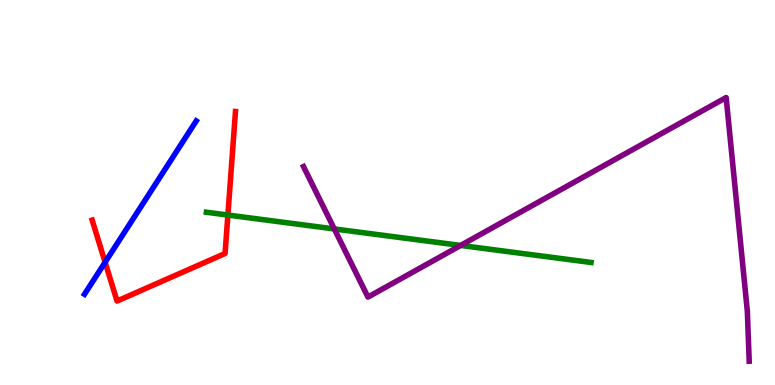[{'lines': ['blue', 'red'], 'intersections': [{'x': 1.36, 'y': 3.19}]}, {'lines': ['green', 'red'], 'intersections': [{'x': 2.94, 'y': 4.41}]}, {'lines': ['purple', 'red'], 'intersections': []}, {'lines': ['blue', 'green'], 'intersections': []}, {'lines': ['blue', 'purple'], 'intersections': []}, {'lines': ['green', 'purple'], 'intersections': [{'x': 4.31, 'y': 4.05}, {'x': 5.94, 'y': 3.63}]}]